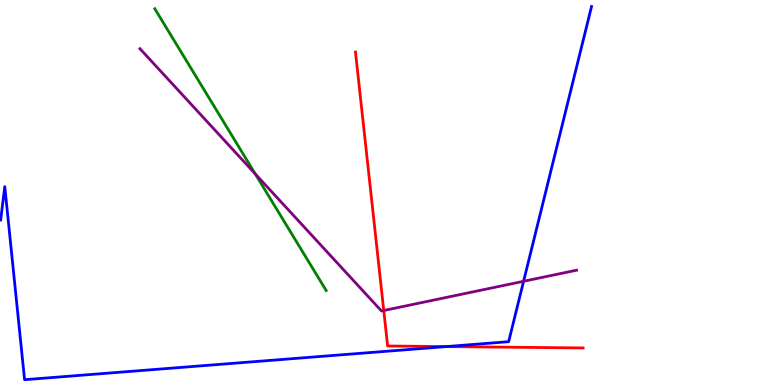[{'lines': ['blue', 'red'], 'intersections': [{'x': 5.76, 'y': 0.998}]}, {'lines': ['green', 'red'], 'intersections': []}, {'lines': ['purple', 'red'], 'intersections': [{'x': 4.95, 'y': 1.93}]}, {'lines': ['blue', 'green'], 'intersections': []}, {'lines': ['blue', 'purple'], 'intersections': [{'x': 6.76, 'y': 2.69}]}, {'lines': ['green', 'purple'], 'intersections': [{'x': 3.29, 'y': 5.48}]}]